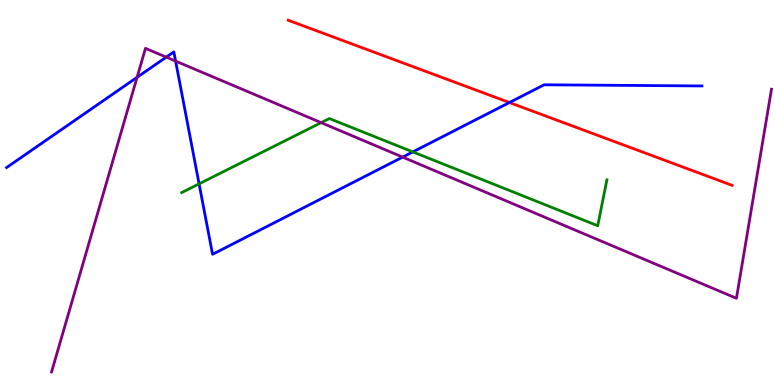[{'lines': ['blue', 'red'], 'intersections': [{'x': 6.57, 'y': 7.34}]}, {'lines': ['green', 'red'], 'intersections': []}, {'lines': ['purple', 'red'], 'intersections': []}, {'lines': ['blue', 'green'], 'intersections': [{'x': 2.57, 'y': 5.22}, {'x': 5.33, 'y': 6.05}]}, {'lines': ['blue', 'purple'], 'intersections': [{'x': 1.77, 'y': 7.99}, {'x': 2.15, 'y': 8.52}, {'x': 2.27, 'y': 8.41}, {'x': 5.2, 'y': 5.92}]}, {'lines': ['green', 'purple'], 'intersections': [{'x': 4.14, 'y': 6.81}]}]